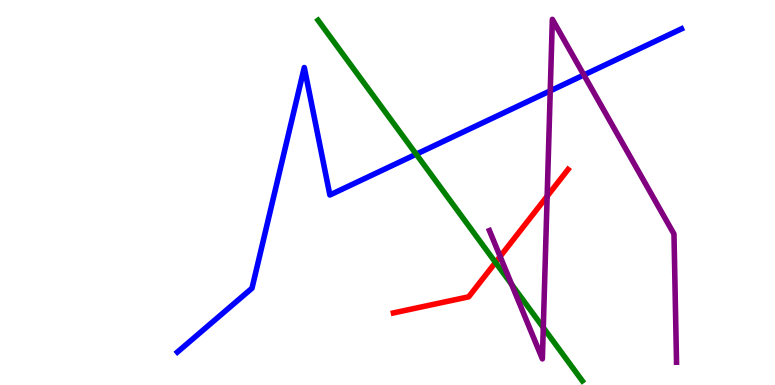[{'lines': ['blue', 'red'], 'intersections': []}, {'lines': ['green', 'red'], 'intersections': [{'x': 6.39, 'y': 3.18}]}, {'lines': ['purple', 'red'], 'intersections': [{'x': 6.45, 'y': 3.34}, {'x': 7.06, 'y': 4.9}]}, {'lines': ['blue', 'green'], 'intersections': [{'x': 5.37, 'y': 5.99}]}, {'lines': ['blue', 'purple'], 'intersections': [{'x': 7.1, 'y': 7.64}, {'x': 7.53, 'y': 8.05}]}, {'lines': ['green', 'purple'], 'intersections': [{'x': 6.6, 'y': 2.61}, {'x': 7.01, 'y': 1.49}]}]